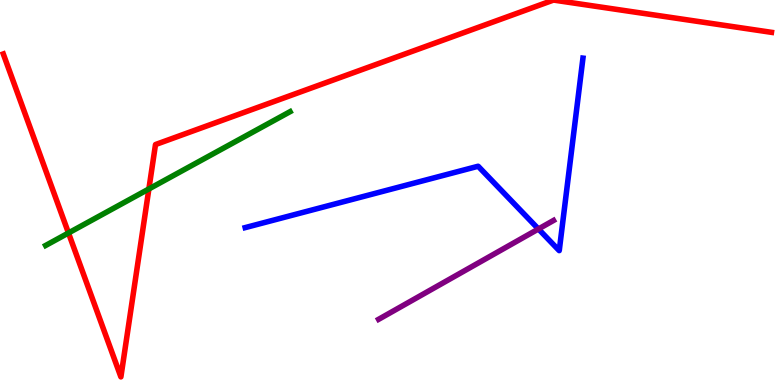[{'lines': ['blue', 'red'], 'intersections': []}, {'lines': ['green', 'red'], 'intersections': [{'x': 0.884, 'y': 3.95}, {'x': 1.92, 'y': 5.09}]}, {'lines': ['purple', 'red'], 'intersections': []}, {'lines': ['blue', 'green'], 'intersections': []}, {'lines': ['blue', 'purple'], 'intersections': [{'x': 6.95, 'y': 4.05}]}, {'lines': ['green', 'purple'], 'intersections': []}]